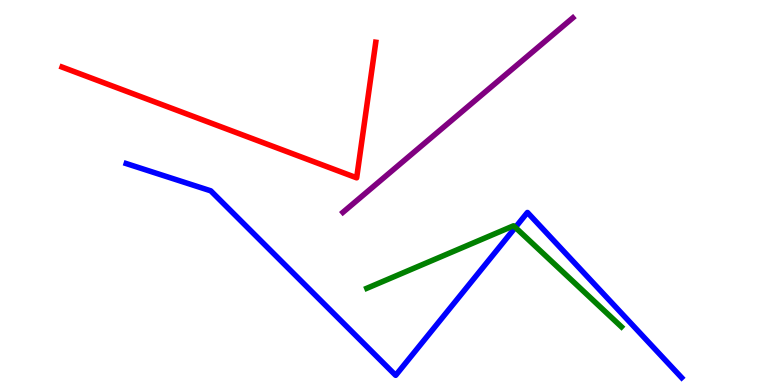[{'lines': ['blue', 'red'], 'intersections': []}, {'lines': ['green', 'red'], 'intersections': []}, {'lines': ['purple', 'red'], 'intersections': []}, {'lines': ['blue', 'green'], 'intersections': [{'x': 6.65, 'y': 4.09}]}, {'lines': ['blue', 'purple'], 'intersections': []}, {'lines': ['green', 'purple'], 'intersections': []}]